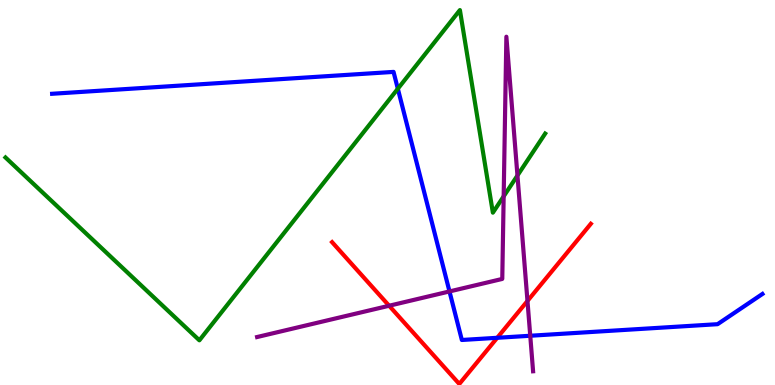[{'lines': ['blue', 'red'], 'intersections': [{'x': 6.42, 'y': 1.23}]}, {'lines': ['green', 'red'], 'intersections': []}, {'lines': ['purple', 'red'], 'intersections': [{'x': 5.02, 'y': 2.06}, {'x': 6.81, 'y': 2.18}]}, {'lines': ['blue', 'green'], 'intersections': [{'x': 5.13, 'y': 7.69}]}, {'lines': ['blue', 'purple'], 'intersections': [{'x': 5.8, 'y': 2.43}, {'x': 6.84, 'y': 1.28}]}, {'lines': ['green', 'purple'], 'intersections': [{'x': 6.5, 'y': 4.9}, {'x': 6.68, 'y': 5.44}]}]